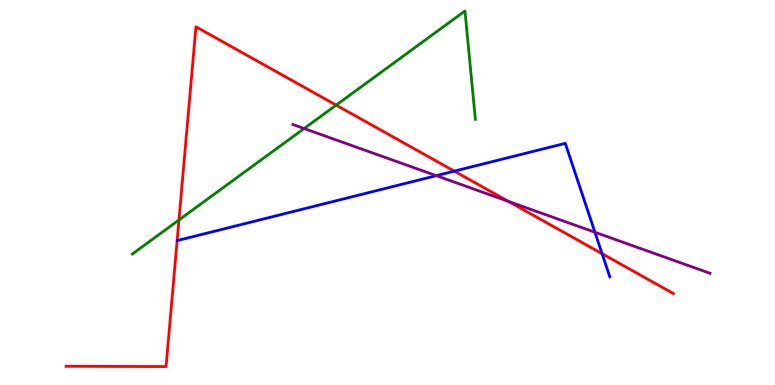[{'lines': ['blue', 'red'], 'intersections': [{'x': 5.86, 'y': 5.55}, {'x': 7.77, 'y': 3.41}]}, {'lines': ['green', 'red'], 'intersections': [{'x': 2.31, 'y': 4.29}, {'x': 4.34, 'y': 7.27}]}, {'lines': ['purple', 'red'], 'intersections': [{'x': 6.56, 'y': 4.77}]}, {'lines': ['blue', 'green'], 'intersections': []}, {'lines': ['blue', 'purple'], 'intersections': [{'x': 5.63, 'y': 5.44}, {'x': 7.68, 'y': 3.97}]}, {'lines': ['green', 'purple'], 'intersections': [{'x': 3.92, 'y': 6.66}]}]